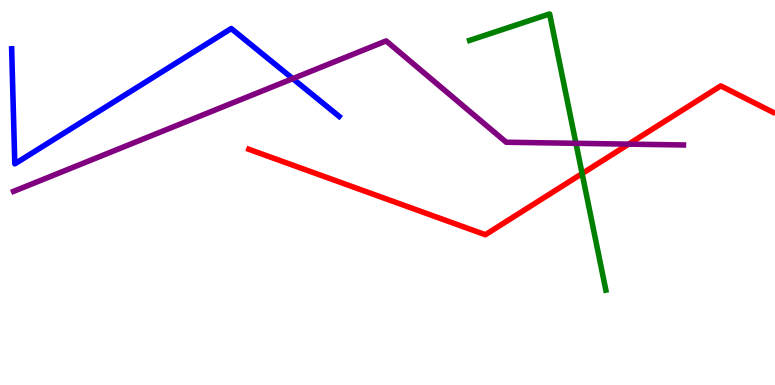[{'lines': ['blue', 'red'], 'intersections': []}, {'lines': ['green', 'red'], 'intersections': [{'x': 7.51, 'y': 5.49}]}, {'lines': ['purple', 'red'], 'intersections': [{'x': 8.11, 'y': 6.26}]}, {'lines': ['blue', 'green'], 'intersections': []}, {'lines': ['blue', 'purple'], 'intersections': [{'x': 3.78, 'y': 7.96}]}, {'lines': ['green', 'purple'], 'intersections': [{'x': 7.43, 'y': 6.28}]}]